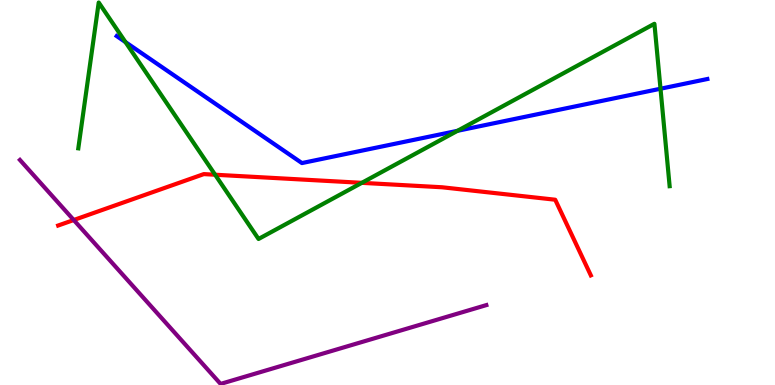[{'lines': ['blue', 'red'], 'intersections': []}, {'lines': ['green', 'red'], 'intersections': [{'x': 2.78, 'y': 5.46}, {'x': 4.67, 'y': 5.25}]}, {'lines': ['purple', 'red'], 'intersections': [{'x': 0.952, 'y': 4.29}]}, {'lines': ['blue', 'green'], 'intersections': [{'x': 1.62, 'y': 8.91}, {'x': 5.9, 'y': 6.6}, {'x': 8.52, 'y': 7.7}]}, {'lines': ['blue', 'purple'], 'intersections': []}, {'lines': ['green', 'purple'], 'intersections': []}]